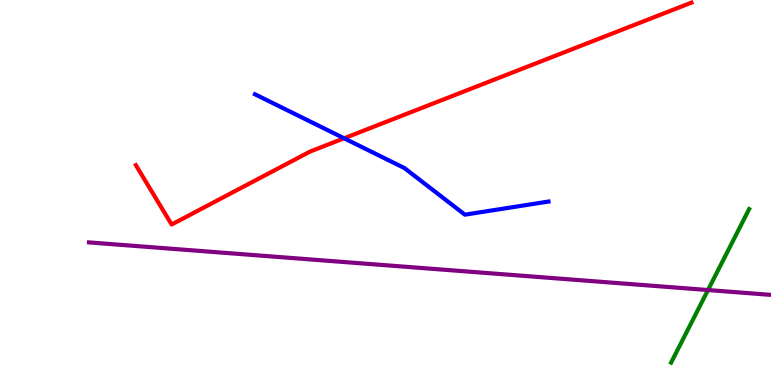[{'lines': ['blue', 'red'], 'intersections': [{'x': 4.44, 'y': 6.41}]}, {'lines': ['green', 'red'], 'intersections': []}, {'lines': ['purple', 'red'], 'intersections': []}, {'lines': ['blue', 'green'], 'intersections': []}, {'lines': ['blue', 'purple'], 'intersections': []}, {'lines': ['green', 'purple'], 'intersections': [{'x': 9.14, 'y': 2.47}]}]